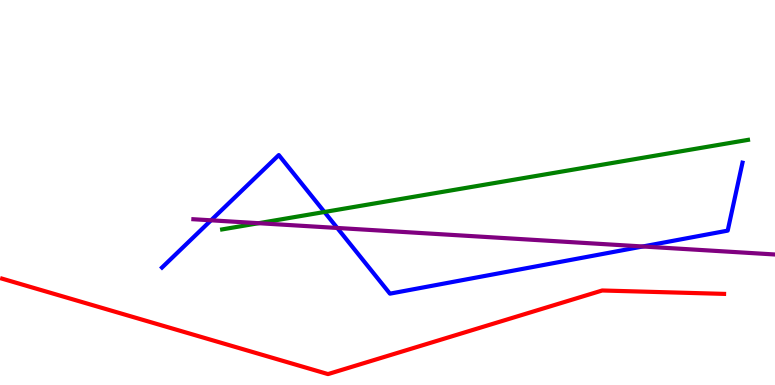[{'lines': ['blue', 'red'], 'intersections': []}, {'lines': ['green', 'red'], 'intersections': []}, {'lines': ['purple', 'red'], 'intersections': []}, {'lines': ['blue', 'green'], 'intersections': [{'x': 4.19, 'y': 4.49}]}, {'lines': ['blue', 'purple'], 'intersections': [{'x': 2.72, 'y': 4.28}, {'x': 4.35, 'y': 4.08}, {'x': 8.29, 'y': 3.6}]}, {'lines': ['green', 'purple'], 'intersections': [{'x': 3.34, 'y': 4.2}]}]